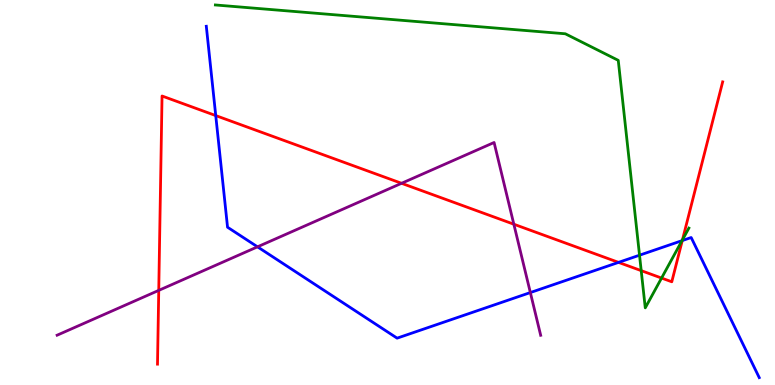[{'lines': ['blue', 'red'], 'intersections': [{'x': 2.78, 'y': 7.0}, {'x': 7.98, 'y': 3.18}, {'x': 8.8, 'y': 3.75}]}, {'lines': ['green', 'red'], 'intersections': [{'x': 8.27, 'y': 2.97}, {'x': 8.54, 'y': 2.78}, {'x': 8.81, 'y': 3.77}]}, {'lines': ['purple', 'red'], 'intersections': [{'x': 2.05, 'y': 2.46}, {'x': 5.18, 'y': 5.24}, {'x': 6.63, 'y': 4.18}]}, {'lines': ['blue', 'green'], 'intersections': [{'x': 8.25, 'y': 3.37}, {'x': 8.8, 'y': 3.75}]}, {'lines': ['blue', 'purple'], 'intersections': [{'x': 3.32, 'y': 3.59}, {'x': 6.84, 'y': 2.4}]}, {'lines': ['green', 'purple'], 'intersections': []}]